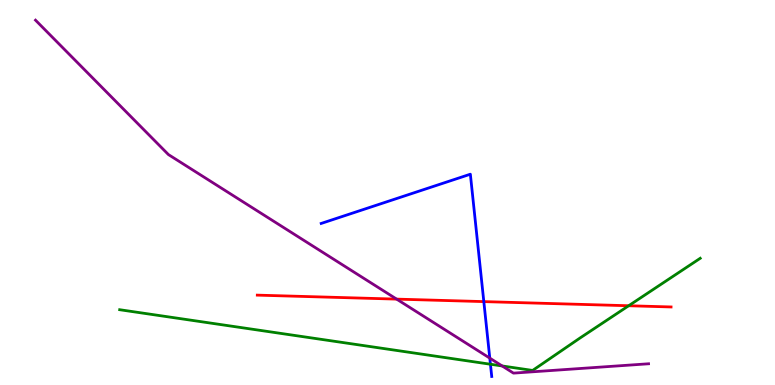[{'lines': ['blue', 'red'], 'intersections': [{'x': 6.24, 'y': 2.17}]}, {'lines': ['green', 'red'], 'intersections': [{'x': 8.11, 'y': 2.06}]}, {'lines': ['purple', 'red'], 'intersections': [{'x': 5.12, 'y': 2.23}]}, {'lines': ['blue', 'green'], 'intersections': [{'x': 6.33, 'y': 0.539}]}, {'lines': ['blue', 'purple'], 'intersections': [{'x': 6.32, 'y': 0.698}]}, {'lines': ['green', 'purple'], 'intersections': [{'x': 6.48, 'y': 0.495}]}]